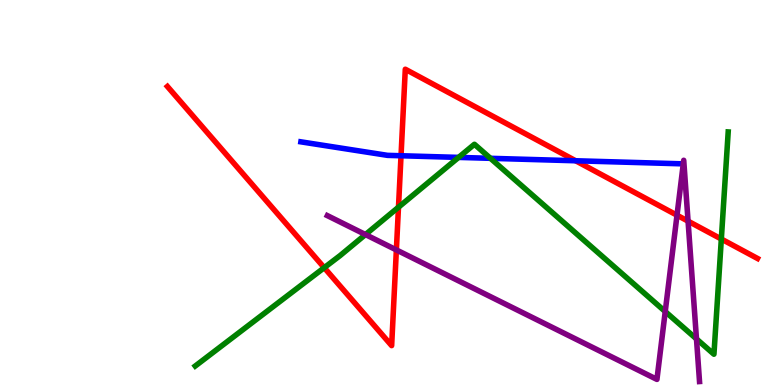[{'lines': ['blue', 'red'], 'intersections': [{'x': 5.17, 'y': 5.95}, {'x': 7.43, 'y': 5.82}]}, {'lines': ['green', 'red'], 'intersections': [{'x': 4.18, 'y': 3.05}, {'x': 5.14, 'y': 4.62}, {'x': 9.31, 'y': 3.79}]}, {'lines': ['purple', 'red'], 'intersections': [{'x': 5.11, 'y': 3.51}, {'x': 8.74, 'y': 4.41}, {'x': 8.88, 'y': 4.26}]}, {'lines': ['blue', 'green'], 'intersections': [{'x': 5.92, 'y': 5.91}, {'x': 6.33, 'y': 5.89}]}, {'lines': ['blue', 'purple'], 'intersections': []}, {'lines': ['green', 'purple'], 'intersections': [{'x': 4.72, 'y': 3.91}, {'x': 8.58, 'y': 1.91}, {'x': 8.99, 'y': 1.2}]}]